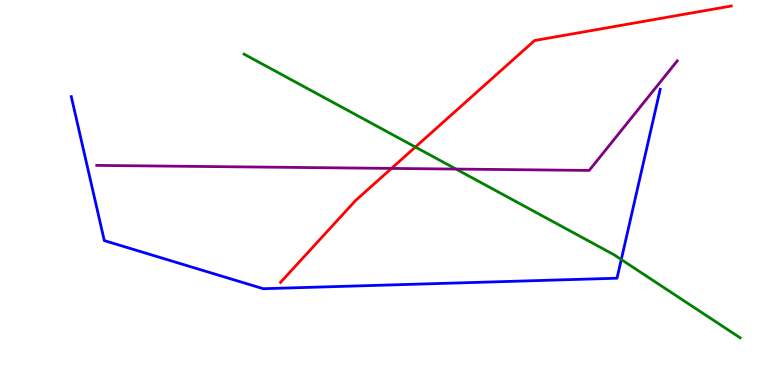[{'lines': ['blue', 'red'], 'intersections': []}, {'lines': ['green', 'red'], 'intersections': [{'x': 5.36, 'y': 6.18}]}, {'lines': ['purple', 'red'], 'intersections': [{'x': 5.05, 'y': 5.63}]}, {'lines': ['blue', 'green'], 'intersections': [{'x': 8.02, 'y': 3.26}]}, {'lines': ['blue', 'purple'], 'intersections': []}, {'lines': ['green', 'purple'], 'intersections': [{'x': 5.88, 'y': 5.61}]}]